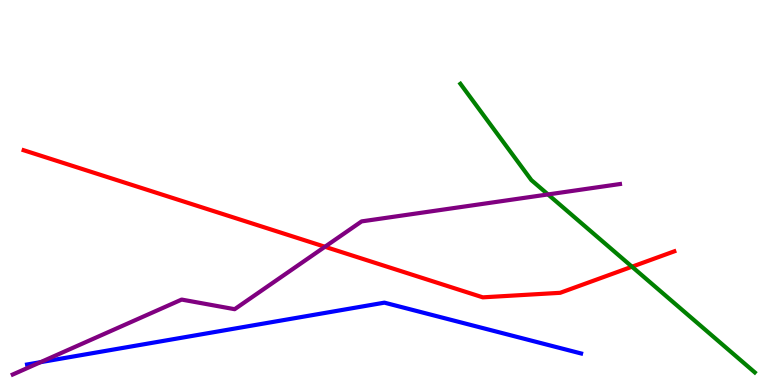[{'lines': ['blue', 'red'], 'intersections': []}, {'lines': ['green', 'red'], 'intersections': [{'x': 8.15, 'y': 3.07}]}, {'lines': ['purple', 'red'], 'intersections': [{'x': 4.19, 'y': 3.59}]}, {'lines': ['blue', 'green'], 'intersections': []}, {'lines': ['blue', 'purple'], 'intersections': [{'x': 0.524, 'y': 0.593}]}, {'lines': ['green', 'purple'], 'intersections': [{'x': 7.07, 'y': 4.95}]}]